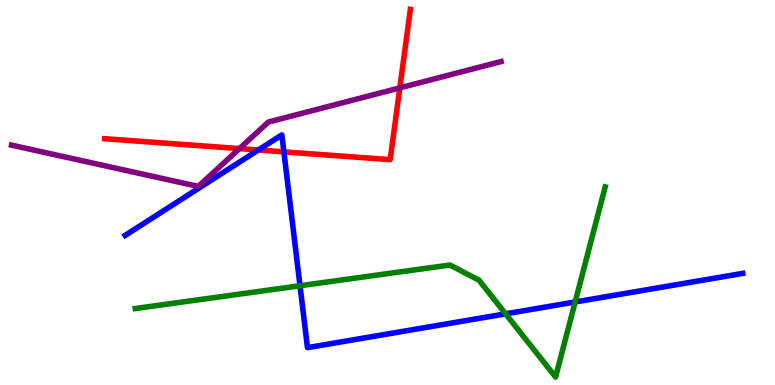[{'lines': ['blue', 'red'], 'intersections': [{'x': 3.33, 'y': 6.1}, {'x': 3.66, 'y': 6.06}]}, {'lines': ['green', 'red'], 'intersections': []}, {'lines': ['purple', 'red'], 'intersections': [{'x': 3.09, 'y': 6.14}, {'x': 5.16, 'y': 7.72}]}, {'lines': ['blue', 'green'], 'intersections': [{'x': 3.87, 'y': 2.58}, {'x': 6.52, 'y': 1.85}, {'x': 7.42, 'y': 2.16}]}, {'lines': ['blue', 'purple'], 'intersections': []}, {'lines': ['green', 'purple'], 'intersections': []}]